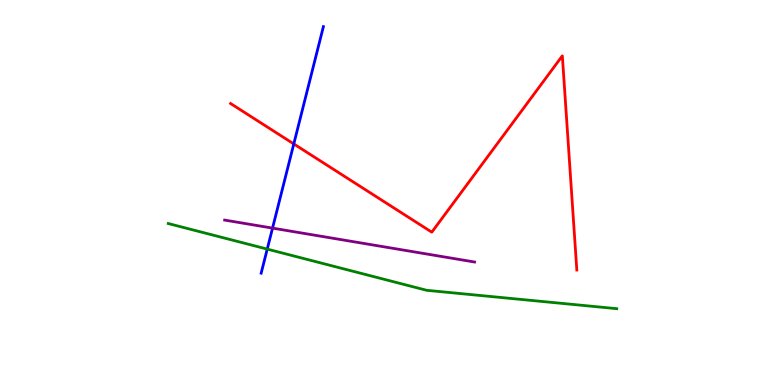[{'lines': ['blue', 'red'], 'intersections': [{'x': 3.79, 'y': 6.26}]}, {'lines': ['green', 'red'], 'intersections': []}, {'lines': ['purple', 'red'], 'intersections': []}, {'lines': ['blue', 'green'], 'intersections': [{'x': 3.45, 'y': 3.53}]}, {'lines': ['blue', 'purple'], 'intersections': [{'x': 3.52, 'y': 4.07}]}, {'lines': ['green', 'purple'], 'intersections': []}]